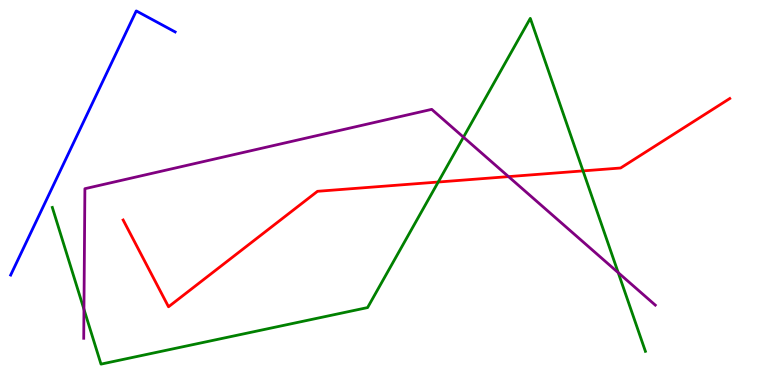[{'lines': ['blue', 'red'], 'intersections': []}, {'lines': ['green', 'red'], 'intersections': [{'x': 5.65, 'y': 5.27}, {'x': 7.52, 'y': 5.56}]}, {'lines': ['purple', 'red'], 'intersections': [{'x': 6.56, 'y': 5.41}]}, {'lines': ['blue', 'green'], 'intersections': []}, {'lines': ['blue', 'purple'], 'intersections': []}, {'lines': ['green', 'purple'], 'intersections': [{'x': 1.08, 'y': 1.97}, {'x': 5.98, 'y': 6.44}, {'x': 7.98, 'y': 2.92}]}]